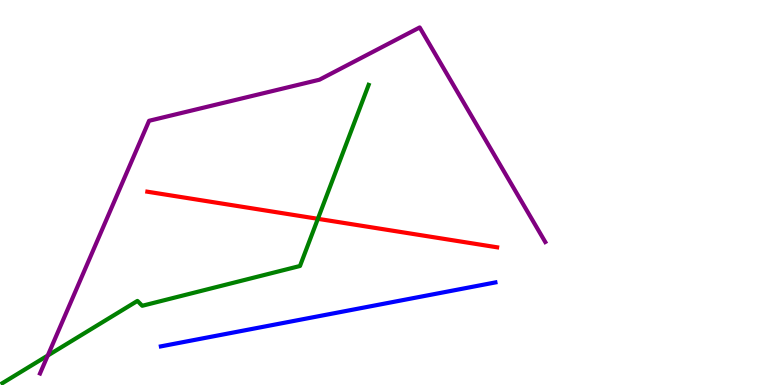[{'lines': ['blue', 'red'], 'intersections': []}, {'lines': ['green', 'red'], 'intersections': [{'x': 4.1, 'y': 4.32}]}, {'lines': ['purple', 'red'], 'intersections': []}, {'lines': ['blue', 'green'], 'intersections': []}, {'lines': ['blue', 'purple'], 'intersections': []}, {'lines': ['green', 'purple'], 'intersections': [{'x': 0.616, 'y': 0.765}]}]